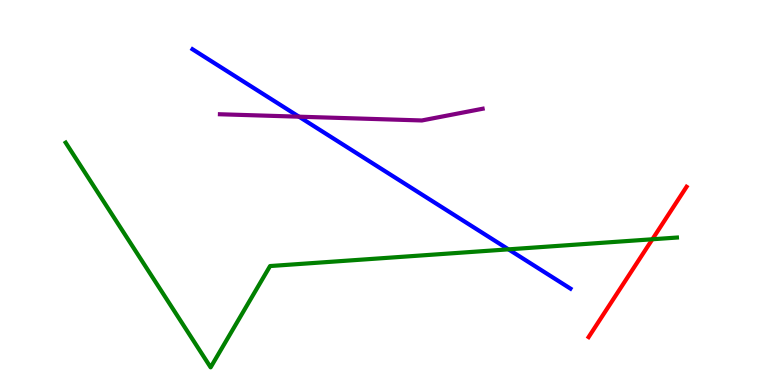[{'lines': ['blue', 'red'], 'intersections': []}, {'lines': ['green', 'red'], 'intersections': [{'x': 8.42, 'y': 3.79}]}, {'lines': ['purple', 'red'], 'intersections': []}, {'lines': ['blue', 'green'], 'intersections': [{'x': 6.56, 'y': 3.52}]}, {'lines': ['blue', 'purple'], 'intersections': [{'x': 3.86, 'y': 6.97}]}, {'lines': ['green', 'purple'], 'intersections': []}]